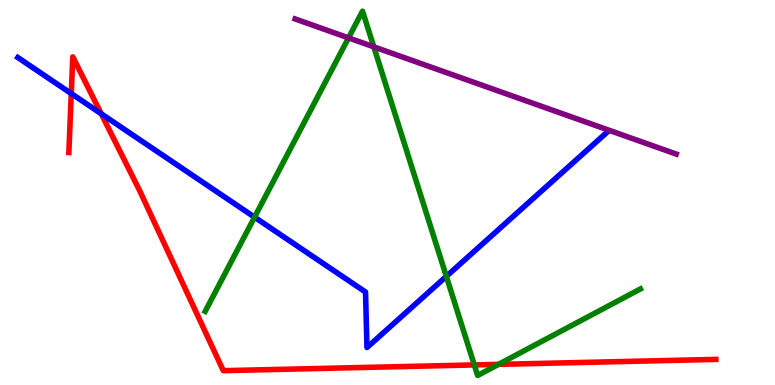[{'lines': ['blue', 'red'], 'intersections': [{'x': 0.92, 'y': 7.57}, {'x': 1.31, 'y': 7.04}]}, {'lines': ['green', 'red'], 'intersections': [{'x': 6.12, 'y': 0.521}, {'x': 6.43, 'y': 0.536}]}, {'lines': ['purple', 'red'], 'intersections': []}, {'lines': ['blue', 'green'], 'intersections': [{'x': 3.28, 'y': 4.36}, {'x': 5.76, 'y': 2.82}]}, {'lines': ['blue', 'purple'], 'intersections': []}, {'lines': ['green', 'purple'], 'intersections': [{'x': 4.5, 'y': 9.02}, {'x': 4.82, 'y': 8.78}]}]